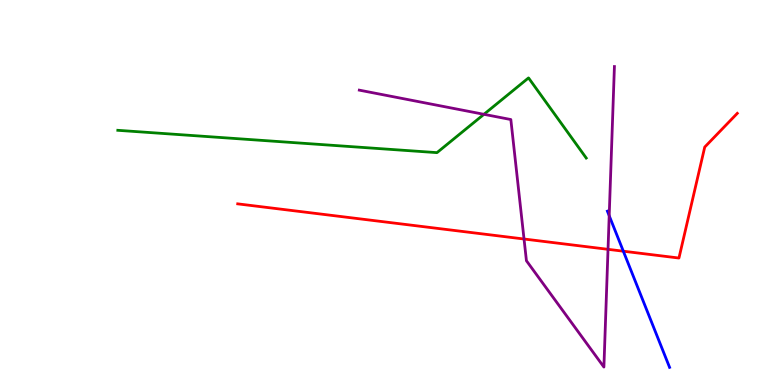[{'lines': ['blue', 'red'], 'intersections': [{'x': 8.04, 'y': 3.48}]}, {'lines': ['green', 'red'], 'intersections': []}, {'lines': ['purple', 'red'], 'intersections': [{'x': 6.76, 'y': 3.79}, {'x': 7.85, 'y': 3.52}]}, {'lines': ['blue', 'green'], 'intersections': []}, {'lines': ['blue', 'purple'], 'intersections': [{'x': 7.86, 'y': 4.4}]}, {'lines': ['green', 'purple'], 'intersections': [{'x': 6.24, 'y': 7.03}]}]